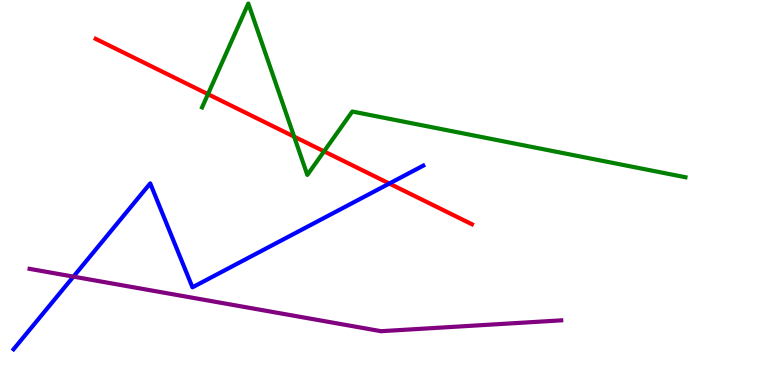[{'lines': ['blue', 'red'], 'intersections': [{'x': 5.02, 'y': 5.23}]}, {'lines': ['green', 'red'], 'intersections': [{'x': 2.68, 'y': 7.55}, {'x': 3.8, 'y': 6.45}, {'x': 4.18, 'y': 6.07}]}, {'lines': ['purple', 'red'], 'intersections': []}, {'lines': ['blue', 'green'], 'intersections': []}, {'lines': ['blue', 'purple'], 'intersections': [{'x': 0.947, 'y': 2.81}]}, {'lines': ['green', 'purple'], 'intersections': []}]